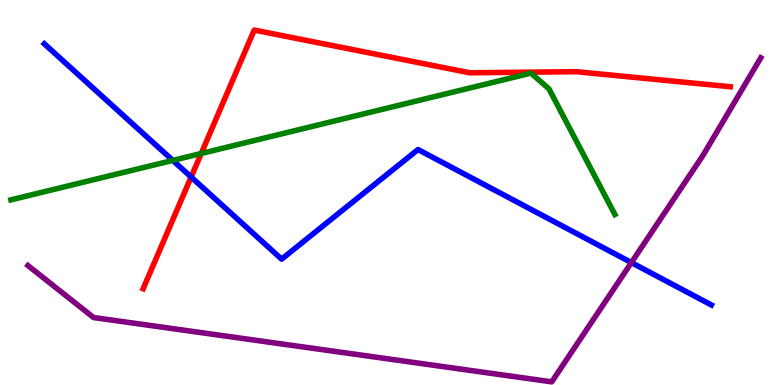[{'lines': ['blue', 'red'], 'intersections': [{'x': 2.47, 'y': 5.4}]}, {'lines': ['green', 'red'], 'intersections': [{'x': 2.6, 'y': 6.01}]}, {'lines': ['purple', 'red'], 'intersections': []}, {'lines': ['blue', 'green'], 'intersections': [{'x': 2.23, 'y': 5.83}]}, {'lines': ['blue', 'purple'], 'intersections': [{'x': 8.15, 'y': 3.18}]}, {'lines': ['green', 'purple'], 'intersections': []}]